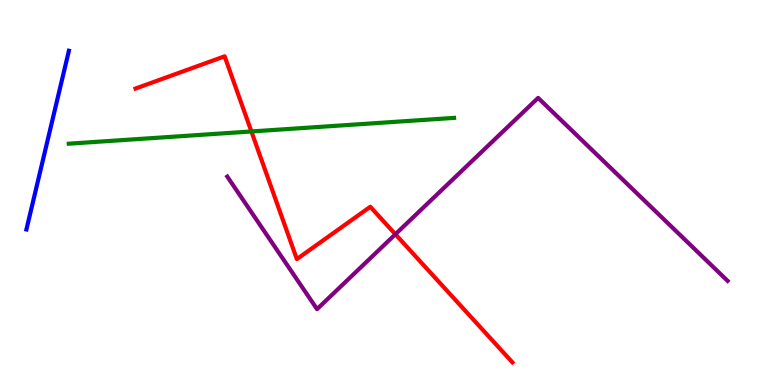[{'lines': ['blue', 'red'], 'intersections': []}, {'lines': ['green', 'red'], 'intersections': [{'x': 3.24, 'y': 6.59}]}, {'lines': ['purple', 'red'], 'intersections': [{'x': 5.1, 'y': 3.92}]}, {'lines': ['blue', 'green'], 'intersections': []}, {'lines': ['blue', 'purple'], 'intersections': []}, {'lines': ['green', 'purple'], 'intersections': []}]